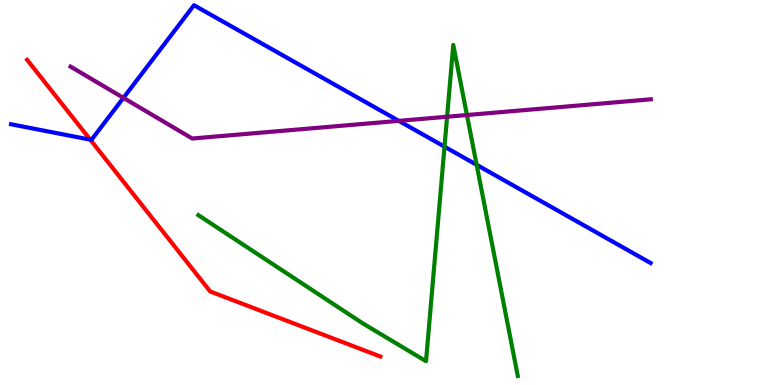[{'lines': ['blue', 'red'], 'intersections': [{'x': 1.16, 'y': 6.37}]}, {'lines': ['green', 'red'], 'intersections': []}, {'lines': ['purple', 'red'], 'intersections': []}, {'lines': ['blue', 'green'], 'intersections': [{'x': 5.74, 'y': 6.19}, {'x': 6.15, 'y': 5.72}]}, {'lines': ['blue', 'purple'], 'intersections': [{'x': 1.59, 'y': 7.46}, {'x': 5.15, 'y': 6.86}]}, {'lines': ['green', 'purple'], 'intersections': [{'x': 5.77, 'y': 6.97}, {'x': 6.03, 'y': 7.01}]}]